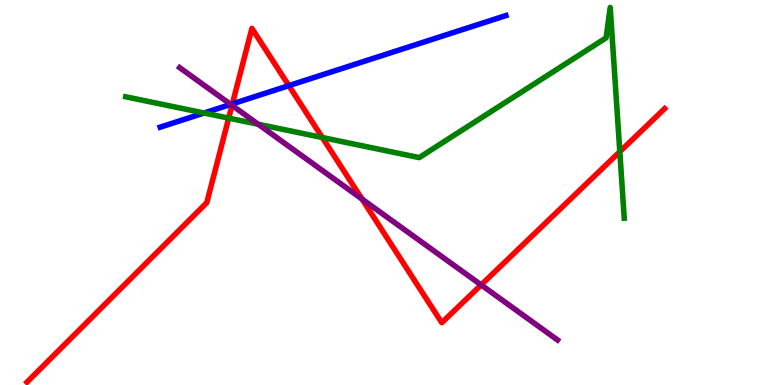[{'lines': ['blue', 'red'], 'intersections': [{'x': 3.0, 'y': 7.3}, {'x': 3.73, 'y': 7.78}]}, {'lines': ['green', 'red'], 'intersections': [{'x': 2.95, 'y': 6.93}, {'x': 4.16, 'y': 6.43}, {'x': 8.0, 'y': 6.06}]}, {'lines': ['purple', 'red'], 'intersections': [{'x': 2.99, 'y': 7.26}, {'x': 4.67, 'y': 4.83}, {'x': 6.21, 'y': 2.6}]}, {'lines': ['blue', 'green'], 'intersections': [{'x': 2.63, 'y': 7.06}]}, {'lines': ['blue', 'purple'], 'intersections': [{'x': 2.98, 'y': 7.29}]}, {'lines': ['green', 'purple'], 'intersections': [{'x': 3.33, 'y': 6.77}]}]